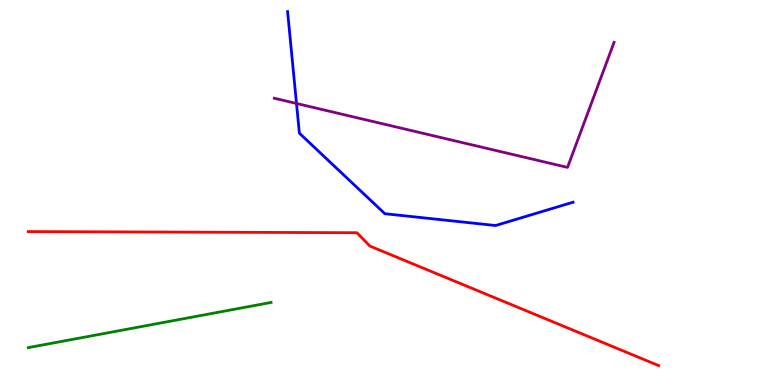[{'lines': ['blue', 'red'], 'intersections': []}, {'lines': ['green', 'red'], 'intersections': []}, {'lines': ['purple', 'red'], 'intersections': []}, {'lines': ['blue', 'green'], 'intersections': []}, {'lines': ['blue', 'purple'], 'intersections': [{'x': 3.83, 'y': 7.31}]}, {'lines': ['green', 'purple'], 'intersections': []}]